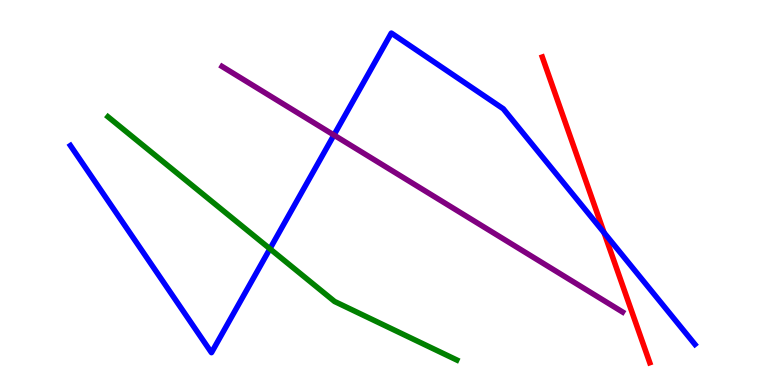[{'lines': ['blue', 'red'], 'intersections': [{'x': 7.79, 'y': 3.96}]}, {'lines': ['green', 'red'], 'intersections': []}, {'lines': ['purple', 'red'], 'intersections': []}, {'lines': ['blue', 'green'], 'intersections': [{'x': 3.48, 'y': 3.54}]}, {'lines': ['blue', 'purple'], 'intersections': [{'x': 4.31, 'y': 6.49}]}, {'lines': ['green', 'purple'], 'intersections': []}]